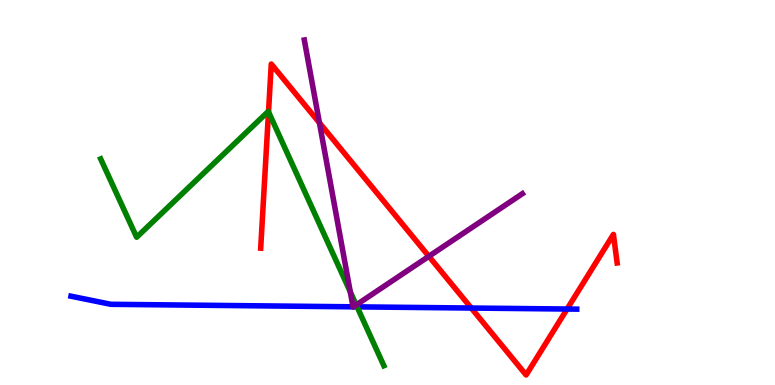[{'lines': ['blue', 'red'], 'intersections': [{'x': 6.08, 'y': 2.0}, {'x': 7.32, 'y': 1.97}]}, {'lines': ['green', 'red'], 'intersections': [{'x': 3.46, 'y': 7.09}]}, {'lines': ['purple', 'red'], 'intersections': [{'x': 4.12, 'y': 6.81}, {'x': 5.53, 'y': 3.34}]}, {'lines': ['blue', 'green'], 'intersections': [{'x': 4.61, 'y': 2.03}]}, {'lines': ['blue', 'purple'], 'intersections': [{'x': 4.55, 'y': 2.03}, {'x': 4.56, 'y': 2.03}]}, {'lines': ['green', 'purple'], 'intersections': [{'x': 4.52, 'y': 2.42}, {'x': 4.6, 'y': 2.08}]}]